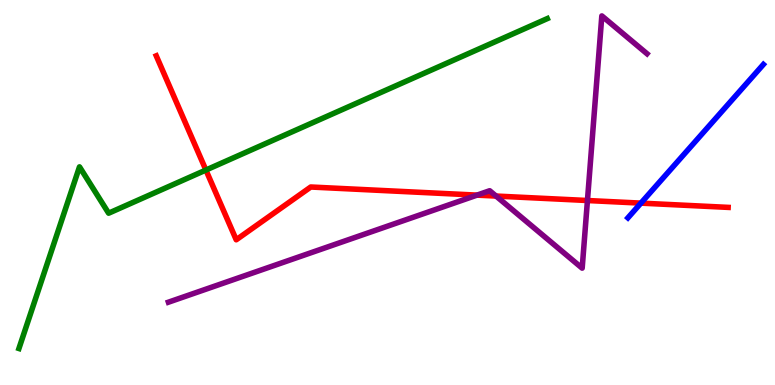[{'lines': ['blue', 'red'], 'intersections': [{'x': 8.27, 'y': 4.72}]}, {'lines': ['green', 'red'], 'intersections': [{'x': 2.66, 'y': 5.58}]}, {'lines': ['purple', 'red'], 'intersections': [{'x': 6.15, 'y': 4.93}, {'x': 6.4, 'y': 4.91}, {'x': 7.58, 'y': 4.79}]}, {'lines': ['blue', 'green'], 'intersections': []}, {'lines': ['blue', 'purple'], 'intersections': []}, {'lines': ['green', 'purple'], 'intersections': []}]